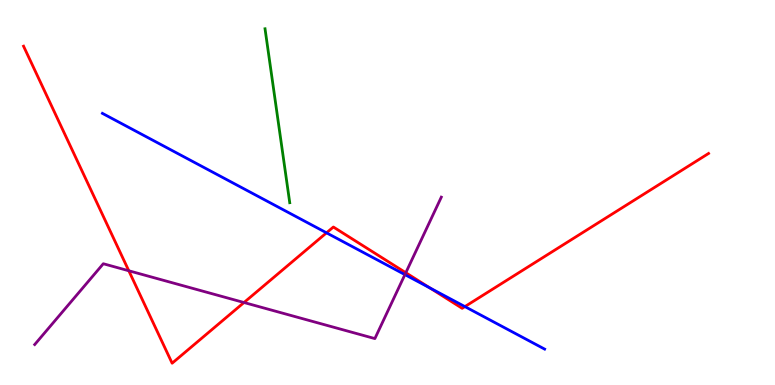[{'lines': ['blue', 'red'], 'intersections': [{'x': 4.21, 'y': 3.95}, {'x': 5.55, 'y': 2.52}, {'x': 6.0, 'y': 2.04}]}, {'lines': ['green', 'red'], 'intersections': []}, {'lines': ['purple', 'red'], 'intersections': [{'x': 1.66, 'y': 2.97}, {'x': 3.15, 'y': 2.14}, {'x': 5.24, 'y': 2.92}]}, {'lines': ['blue', 'green'], 'intersections': []}, {'lines': ['blue', 'purple'], 'intersections': [{'x': 5.22, 'y': 2.87}]}, {'lines': ['green', 'purple'], 'intersections': []}]